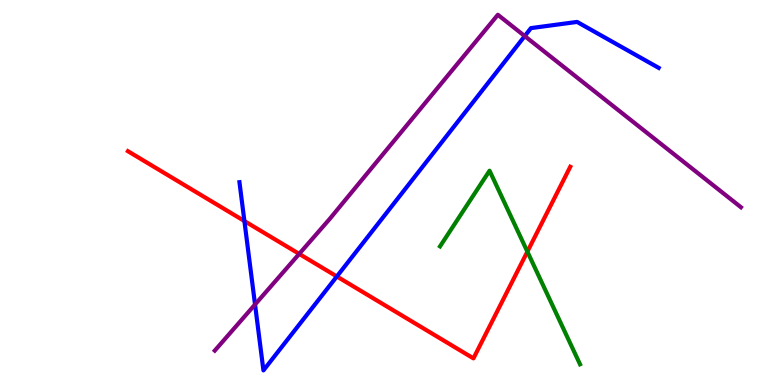[{'lines': ['blue', 'red'], 'intersections': [{'x': 3.15, 'y': 4.26}, {'x': 4.35, 'y': 2.82}]}, {'lines': ['green', 'red'], 'intersections': [{'x': 6.8, 'y': 3.46}]}, {'lines': ['purple', 'red'], 'intersections': [{'x': 3.86, 'y': 3.41}]}, {'lines': ['blue', 'green'], 'intersections': []}, {'lines': ['blue', 'purple'], 'intersections': [{'x': 3.29, 'y': 2.09}, {'x': 6.77, 'y': 9.06}]}, {'lines': ['green', 'purple'], 'intersections': []}]